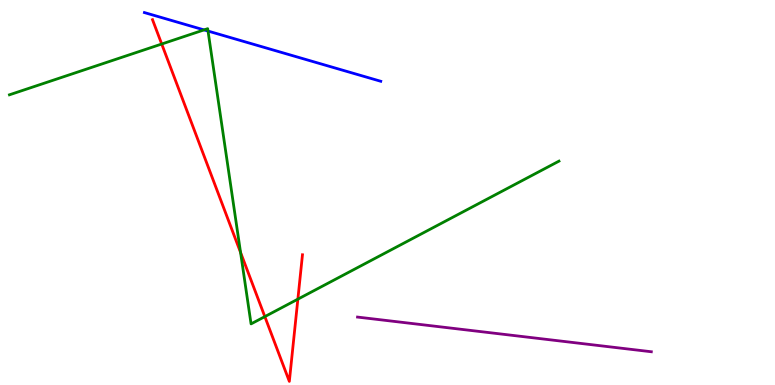[{'lines': ['blue', 'red'], 'intersections': []}, {'lines': ['green', 'red'], 'intersections': [{'x': 2.09, 'y': 8.86}, {'x': 3.1, 'y': 3.44}, {'x': 3.42, 'y': 1.78}, {'x': 3.84, 'y': 2.23}]}, {'lines': ['purple', 'red'], 'intersections': []}, {'lines': ['blue', 'green'], 'intersections': [{'x': 2.63, 'y': 9.22}, {'x': 2.68, 'y': 9.19}]}, {'lines': ['blue', 'purple'], 'intersections': []}, {'lines': ['green', 'purple'], 'intersections': []}]